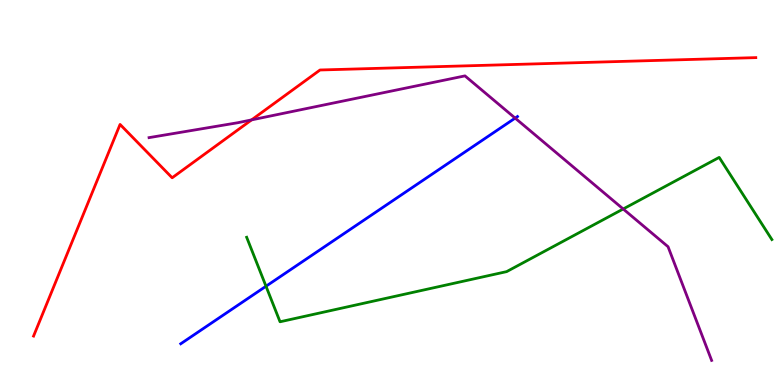[{'lines': ['blue', 'red'], 'intersections': []}, {'lines': ['green', 'red'], 'intersections': []}, {'lines': ['purple', 'red'], 'intersections': [{'x': 3.25, 'y': 6.89}]}, {'lines': ['blue', 'green'], 'intersections': [{'x': 3.43, 'y': 2.57}]}, {'lines': ['blue', 'purple'], 'intersections': [{'x': 6.65, 'y': 6.93}]}, {'lines': ['green', 'purple'], 'intersections': [{'x': 8.04, 'y': 4.57}]}]